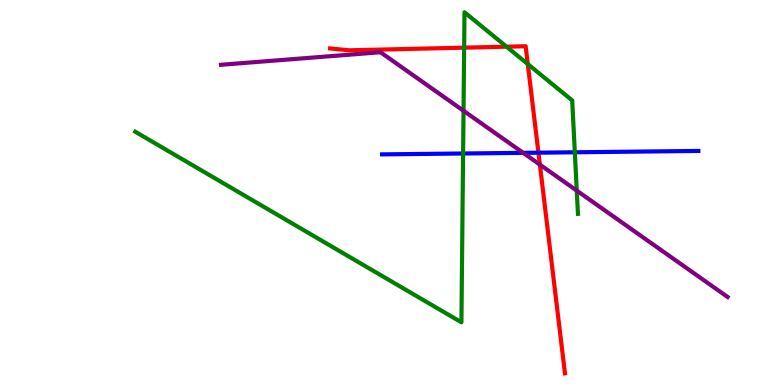[{'lines': ['blue', 'red'], 'intersections': [{'x': 6.95, 'y': 6.03}]}, {'lines': ['green', 'red'], 'intersections': [{'x': 5.99, 'y': 8.76}, {'x': 6.54, 'y': 8.79}, {'x': 6.81, 'y': 8.34}]}, {'lines': ['purple', 'red'], 'intersections': [{'x': 6.97, 'y': 5.72}]}, {'lines': ['blue', 'green'], 'intersections': [{'x': 5.98, 'y': 6.01}, {'x': 7.42, 'y': 6.04}]}, {'lines': ['blue', 'purple'], 'intersections': [{'x': 6.75, 'y': 6.03}]}, {'lines': ['green', 'purple'], 'intersections': [{'x': 5.98, 'y': 7.12}, {'x': 7.44, 'y': 5.05}]}]